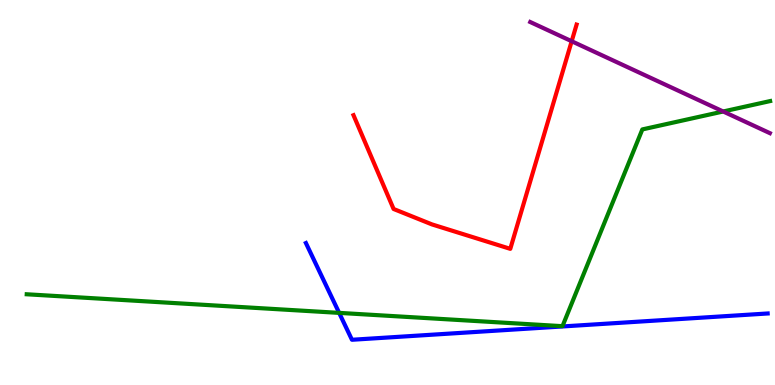[{'lines': ['blue', 'red'], 'intersections': []}, {'lines': ['green', 'red'], 'intersections': []}, {'lines': ['purple', 'red'], 'intersections': [{'x': 7.38, 'y': 8.93}]}, {'lines': ['blue', 'green'], 'intersections': [{'x': 4.38, 'y': 1.87}]}, {'lines': ['blue', 'purple'], 'intersections': []}, {'lines': ['green', 'purple'], 'intersections': [{'x': 9.33, 'y': 7.1}]}]